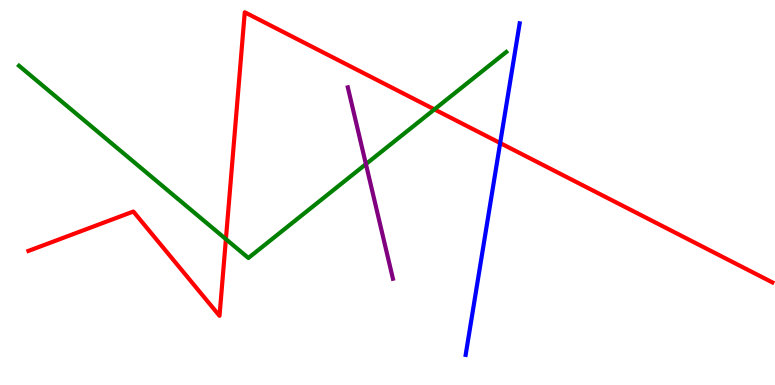[{'lines': ['blue', 'red'], 'intersections': [{'x': 6.45, 'y': 6.28}]}, {'lines': ['green', 'red'], 'intersections': [{'x': 2.91, 'y': 3.79}, {'x': 5.61, 'y': 7.16}]}, {'lines': ['purple', 'red'], 'intersections': []}, {'lines': ['blue', 'green'], 'intersections': []}, {'lines': ['blue', 'purple'], 'intersections': []}, {'lines': ['green', 'purple'], 'intersections': [{'x': 4.72, 'y': 5.74}]}]